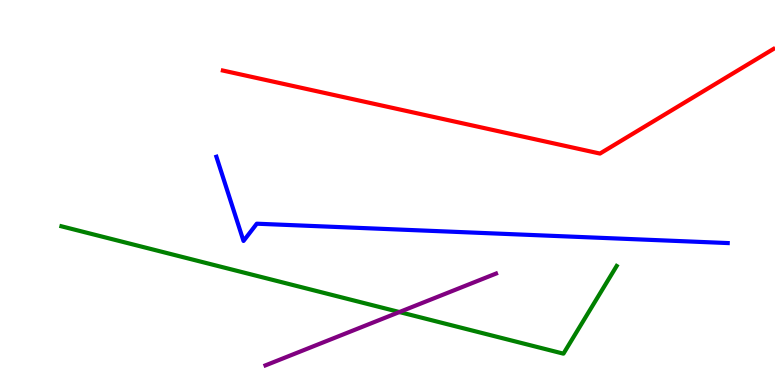[{'lines': ['blue', 'red'], 'intersections': []}, {'lines': ['green', 'red'], 'intersections': []}, {'lines': ['purple', 'red'], 'intersections': []}, {'lines': ['blue', 'green'], 'intersections': []}, {'lines': ['blue', 'purple'], 'intersections': []}, {'lines': ['green', 'purple'], 'intersections': [{'x': 5.15, 'y': 1.89}]}]